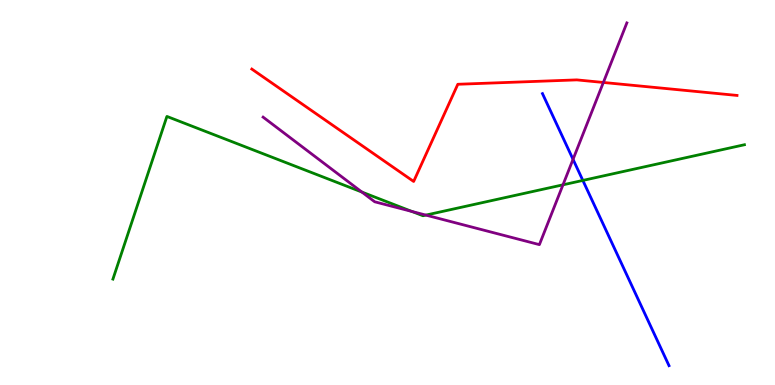[{'lines': ['blue', 'red'], 'intersections': []}, {'lines': ['green', 'red'], 'intersections': []}, {'lines': ['purple', 'red'], 'intersections': [{'x': 7.79, 'y': 7.86}]}, {'lines': ['blue', 'green'], 'intersections': [{'x': 7.52, 'y': 5.31}]}, {'lines': ['blue', 'purple'], 'intersections': [{'x': 7.39, 'y': 5.86}]}, {'lines': ['green', 'purple'], 'intersections': [{'x': 4.67, 'y': 5.01}, {'x': 5.32, 'y': 4.51}, {'x': 5.5, 'y': 4.41}, {'x': 7.26, 'y': 5.2}]}]